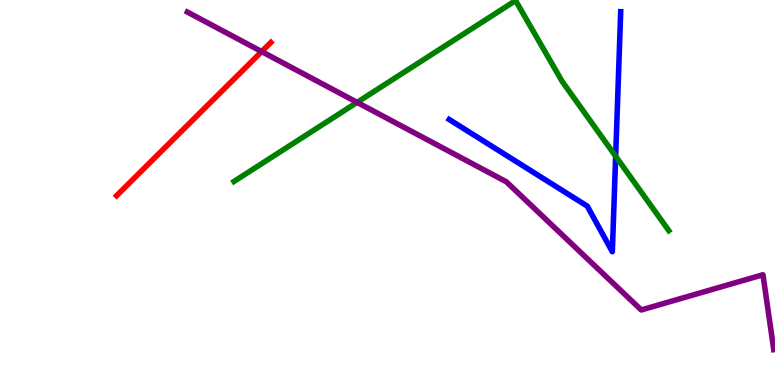[{'lines': ['blue', 'red'], 'intersections': []}, {'lines': ['green', 'red'], 'intersections': []}, {'lines': ['purple', 'red'], 'intersections': [{'x': 3.38, 'y': 8.66}]}, {'lines': ['blue', 'green'], 'intersections': [{'x': 7.94, 'y': 5.94}]}, {'lines': ['blue', 'purple'], 'intersections': []}, {'lines': ['green', 'purple'], 'intersections': [{'x': 4.61, 'y': 7.34}]}]